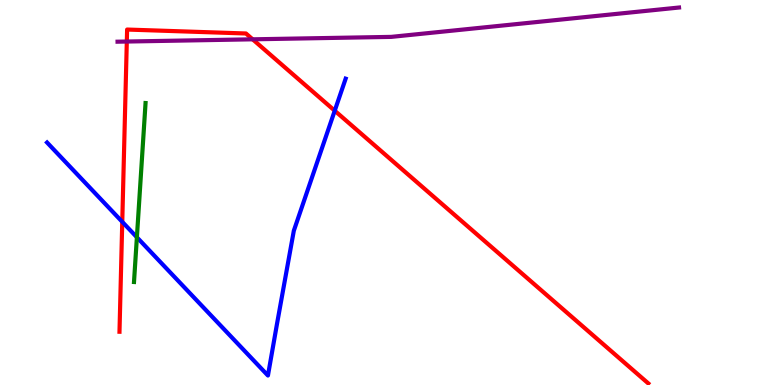[{'lines': ['blue', 'red'], 'intersections': [{'x': 1.58, 'y': 4.24}, {'x': 4.32, 'y': 7.12}]}, {'lines': ['green', 'red'], 'intersections': []}, {'lines': ['purple', 'red'], 'intersections': [{'x': 1.64, 'y': 8.92}, {'x': 3.26, 'y': 8.98}]}, {'lines': ['blue', 'green'], 'intersections': [{'x': 1.77, 'y': 3.84}]}, {'lines': ['blue', 'purple'], 'intersections': []}, {'lines': ['green', 'purple'], 'intersections': []}]